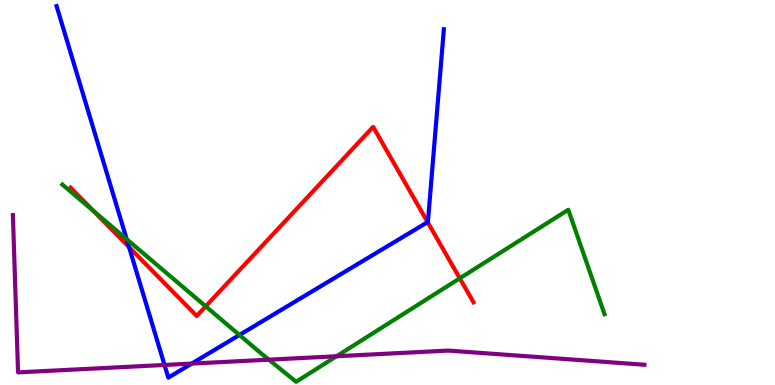[{'lines': ['blue', 'red'], 'intersections': [{'x': 1.67, 'y': 3.58}, {'x': 5.52, 'y': 4.23}]}, {'lines': ['green', 'red'], 'intersections': [{'x': 1.21, 'y': 4.51}, {'x': 2.65, 'y': 2.04}, {'x': 5.93, 'y': 2.77}]}, {'lines': ['purple', 'red'], 'intersections': []}, {'lines': ['blue', 'green'], 'intersections': [{'x': 1.63, 'y': 3.79}, {'x': 3.09, 'y': 1.3}]}, {'lines': ['blue', 'purple'], 'intersections': [{'x': 2.12, 'y': 0.52}, {'x': 2.47, 'y': 0.556}]}, {'lines': ['green', 'purple'], 'intersections': [{'x': 3.47, 'y': 0.658}, {'x': 4.34, 'y': 0.747}]}]